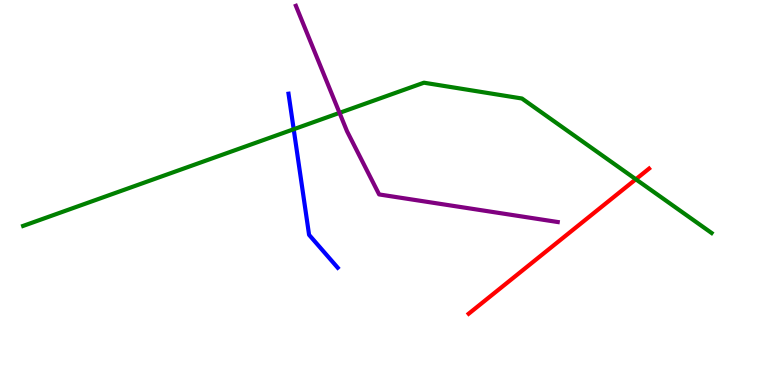[{'lines': ['blue', 'red'], 'intersections': []}, {'lines': ['green', 'red'], 'intersections': [{'x': 8.2, 'y': 5.34}]}, {'lines': ['purple', 'red'], 'intersections': []}, {'lines': ['blue', 'green'], 'intersections': [{'x': 3.79, 'y': 6.64}]}, {'lines': ['blue', 'purple'], 'intersections': []}, {'lines': ['green', 'purple'], 'intersections': [{'x': 4.38, 'y': 7.07}]}]